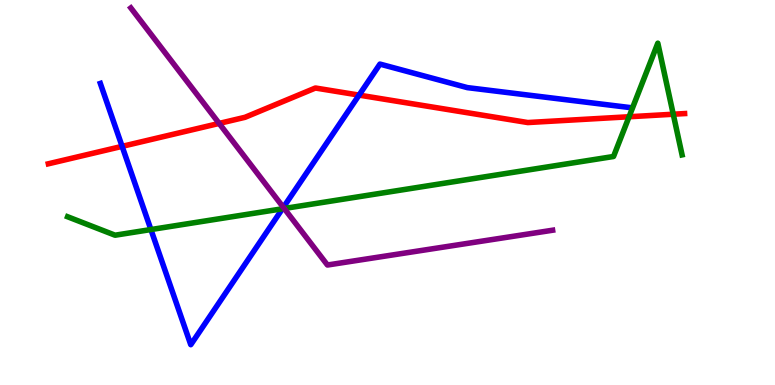[{'lines': ['blue', 'red'], 'intersections': [{'x': 1.58, 'y': 6.2}, {'x': 4.63, 'y': 7.53}]}, {'lines': ['green', 'red'], 'intersections': [{'x': 8.12, 'y': 6.97}, {'x': 8.69, 'y': 7.03}]}, {'lines': ['purple', 'red'], 'intersections': [{'x': 2.83, 'y': 6.79}]}, {'lines': ['blue', 'green'], 'intersections': [{'x': 1.95, 'y': 4.04}, {'x': 3.64, 'y': 4.58}]}, {'lines': ['blue', 'purple'], 'intersections': [{'x': 3.66, 'y': 4.61}]}, {'lines': ['green', 'purple'], 'intersections': [{'x': 3.67, 'y': 4.58}]}]